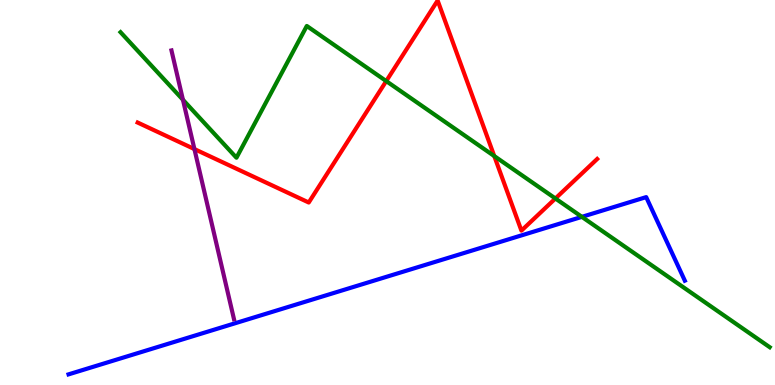[{'lines': ['blue', 'red'], 'intersections': []}, {'lines': ['green', 'red'], 'intersections': [{'x': 4.98, 'y': 7.89}, {'x': 6.38, 'y': 5.95}, {'x': 7.17, 'y': 4.84}]}, {'lines': ['purple', 'red'], 'intersections': [{'x': 2.51, 'y': 6.13}]}, {'lines': ['blue', 'green'], 'intersections': [{'x': 7.51, 'y': 4.37}]}, {'lines': ['blue', 'purple'], 'intersections': []}, {'lines': ['green', 'purple'], 'intersections': [{'x': 2.36, 'y': 7.41}]}]